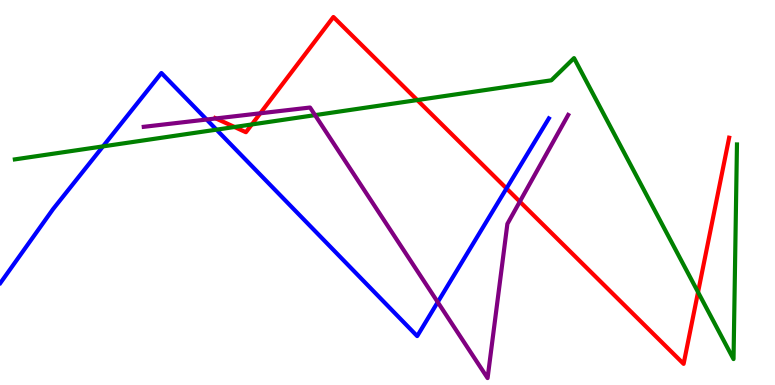[{'lines': ['blue', 'red'], 'intersections': [{'x': 6.54, 'y': 5.11}]}, {'lines': ['green', 'red'], 'intersections': [{'x': 3.03, 'y': 6.7}, {'x': 3.25, 'y': 6.77}, {'x': 5.38, 'y': 7.4}, {'x': 9.01, 'y': 2.41}]}, {'lines': ['purple', 'red'], 'intersections': [{'x': 2.79, 'y': 6.92}, {'x': 3.36, 'y': 7.06}, {'x': 6.71, 'y': 4.76}]}, {'lines': ['blue', 'green'], 'intersections': [{'x': 1.33, 'y': 6.2}, {'x': 2.79, 'y': 6.63}]}, {'lines': ['blue', 'purple'], 'intersections': [{'x': 2.67, 'y': 6.9}, {'x': 5.65, 'y': 2.15}]}, {'lines': ['green', 'purple'], 'intersections': [{'x': 4.07, 'y': 7.01}]}]